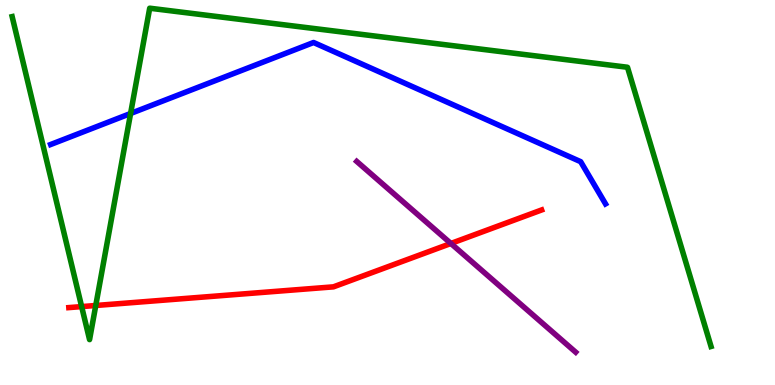[{'lines': ['blue', 'red'], 'intersections': []}, {'lines': ['green', 'red'], 'intersections': [{'x': 1.05, 'y': 2.04}, {'x': 1.24, 'y': 2.07}]}, {'lines': ['purple', 'red'], 'intersections': [{'x': 5.82, 'y': 3.68}]}, {'lines': ['blue', 'green'], 'intersections': [{'x': 1.69, 'y': 7.05}]}, {'lines': ['blue', 'purple'], 'intersections': []}, {'lines': ['green', 'purple'], 'intersections': []}]